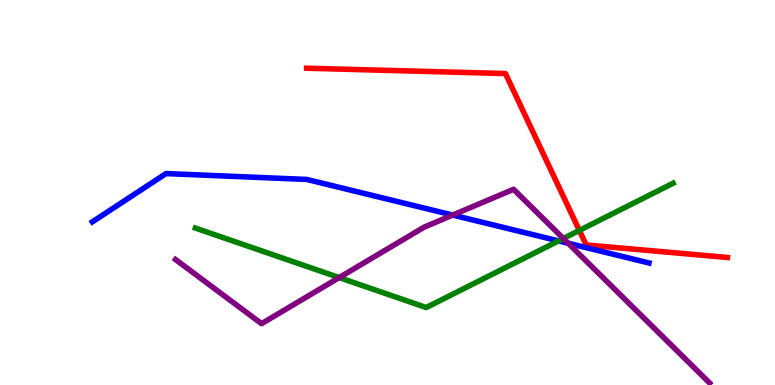[{'lines': ['blue', 'red'], 'intersections': []}, {'lines': ['green', 'red'], 'intersections': [{'x': 7.48, 'y': 4.01}]}, {'lines': ['purple', 'red'], 'intersections': []}, {'lines': ['blue', 'green'], 'intersections': [{'x': 7.21, 'y': 3.74}]}, {'lines': ['blue', 'purple'], 'intersections': [{'x': 5.84, 'y': 4.41}, {'x': 7.33, 'y': 3.68}]}, {'lines': ['green', 'purple'], 'intersections': [{'x': 4.38, 'y': 2.79}, {'x': 7.27, 'y': 3.81}]}]